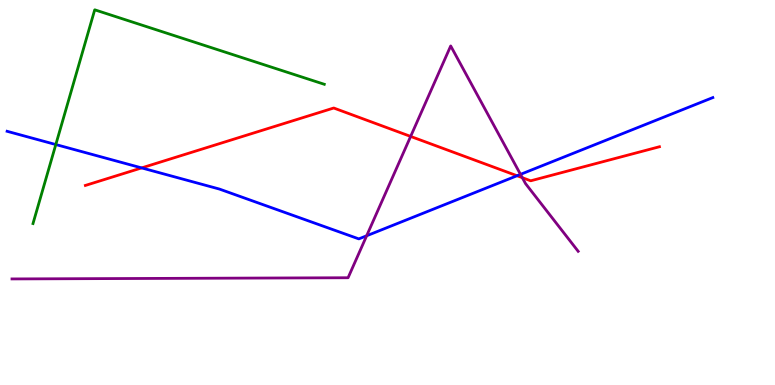[{'lines': ['blue', 'red'], 'intersections': [{'x': 1.83, 'y': 5.64}, {'x': 6.67, 'y': 5.44}]}, {'lines': ['green', 'red'], 'intersections': []}, {'lines': ['purple', 'red'], 'intersections': [{'x': 5.3, 'y': 6.46}, {'x': 6.74, 'y': 5.38}]}, {'lines': ['blue', 'green'], 'intersections': [{'x': 0.72, 'y': 6.25}]}, {'lines': ['blue', 'purple'], 'intersections': [{'x': 4.73, 'y': 3.88}, {'x': 6.72, 'y': 5.47}]}, {'lines': ['green', 'purple'], 'intersections': []}]